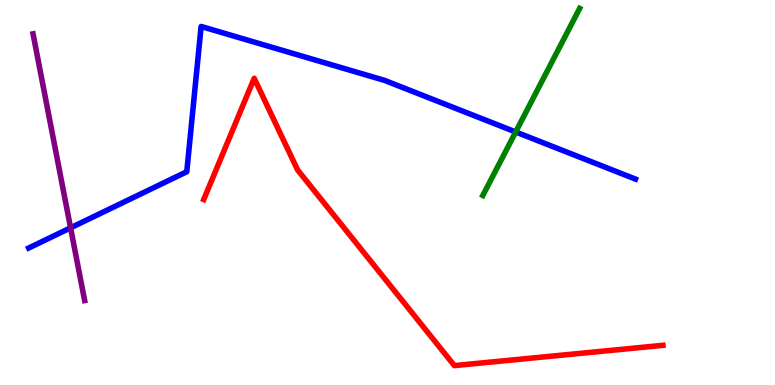[{'lines': ['blue', 'red'], 'intersections': []}, {'lines': ['green', 'red'], 'intersections': []}, {'lines': ['purple', 'red'], 'intersections': []}, {'lines': ['blue', 'green'], 'intersections': [{'x': 6.65, 'y': 6.57}]}, {'lines': ['blue', 'purple'], 'intersections': [{'x': 0.911, 'y': 4.08}]}, {'lines': ['green', 'purple'], 'intersections': []}]